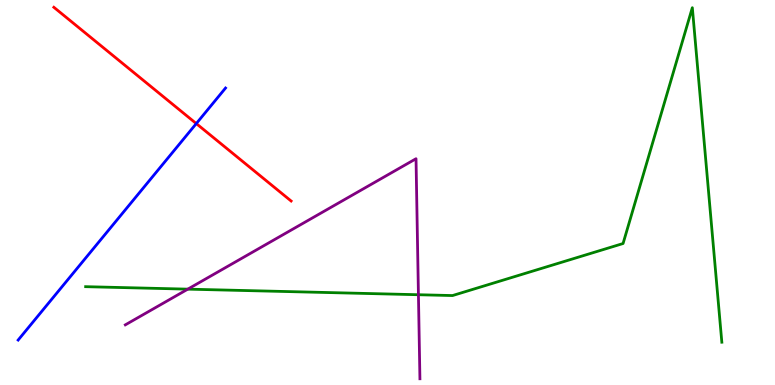[{'lines': ['blue', 'red'], 'intersections': [{'x': 2.53, 'y': 6.79}]}, {'lines': ['green', 'red'], 'intersections': []}, {'lines': ['purple', 'red'], 'intersections': []}, {'lines': ['blue', 'green'], 'intersections': []}, {'lines': ['blue', 'purple'], 'intersections': []}, {'lines': ['green', 'purple'], 'intersections': [{'x': 2.42, 'y': 2.49}, {'x': 5.4, 'y': 2.34}]}]